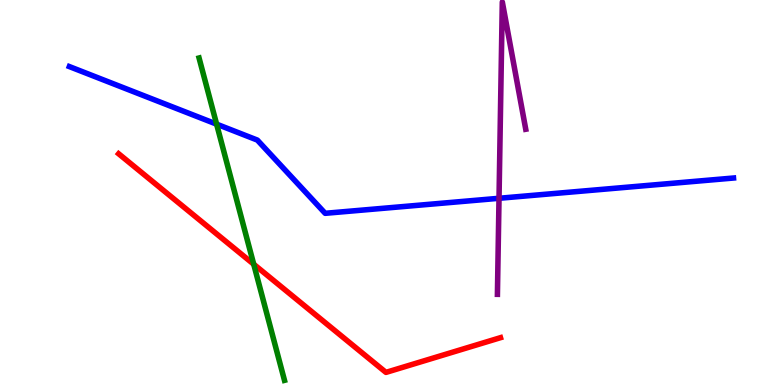[{'lines': ['blue', 'red'], 'intersections': []}, {'lines': ['green', 'red'], 'intersections': [{'x': 3.27, 'y': 3.14}]}, {'lines': ['purple', 'red'], 'intersections': []}, {'lines': ['blue', 'green'], 'intersections': [{'x': 2.79, 'y': 6.78}]}, {'lines': ['blue', 'purple'], 'intersections': [{'x': 6.44, 'y': 4.85}]}, {'lines': ['green', 'purple'], 'intersections': []}]